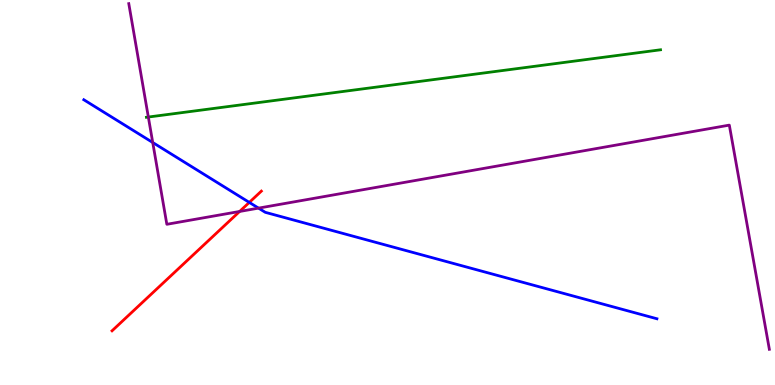[{'lines': ['blue', 'red'], 'intersections': [{'x': 3.22, 'y': 4.74}]}, {'lines': ['green', 'red'], 'intersections': []}, {'lines': ['purple', 'red'], 'intersections': [{'x': 3.09, 'y': 4.51}]}, {'lines': ['blue', 'green'], 'intersections': []}, {'lines': ['blue', 'purple'], 'intersections': [{'x': 1.97, 'y': 6.3}, {'x': 3.34, 'y': 4.59}]}, {'lines': ['green', 'purple'], 'intersections': [{'x': 1.91, 'y': 6.96}]}]